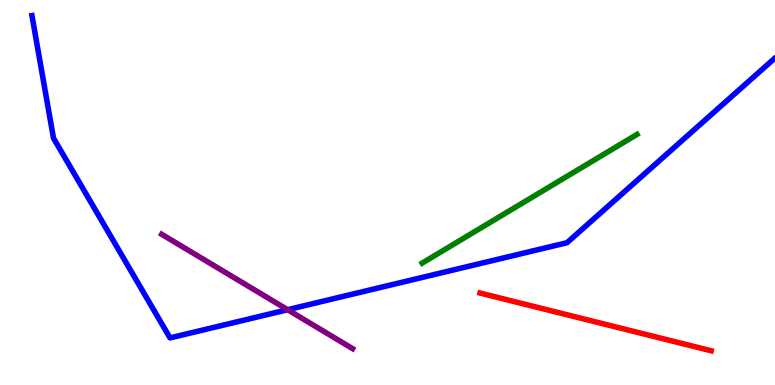[{'lines': ['blue', 'red'], 'intersections': []}, {'lines': ['green', 'red'], 'intersections': []}, {'lines': ['purple', 'red'], 'intersections': []}, {'lines': ['blue', 'green'], 'intersections': []}, {'lines': ['blue', 'purple'], 'intersections': [{'x': 3.71, 'y': 1.96}]}, {'lines': ['green', 'purple'], 'intersections': []}]